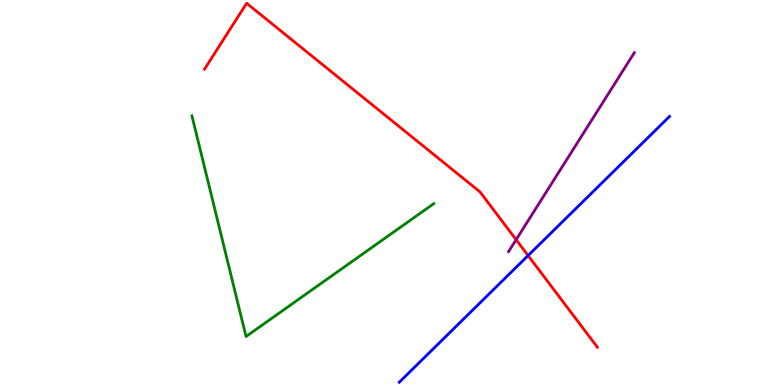[{'lines': ['blue', 'red'], 'intersections': [{'x': 6.81, 'y': 3.36}]}, {'lines': ['green', 'red'], 'intersections': []}, {'lines': ['purple', 'red'], 'intersections': [{'x': 6.66, 'y': 3.77}]}, {'lines': ['blue', 'green'], 'intersections': []}, {'lines': ['blue', 'purple'], 'intersections': []}, {'lines': ['green', 'purple'], 'intersections': []}]